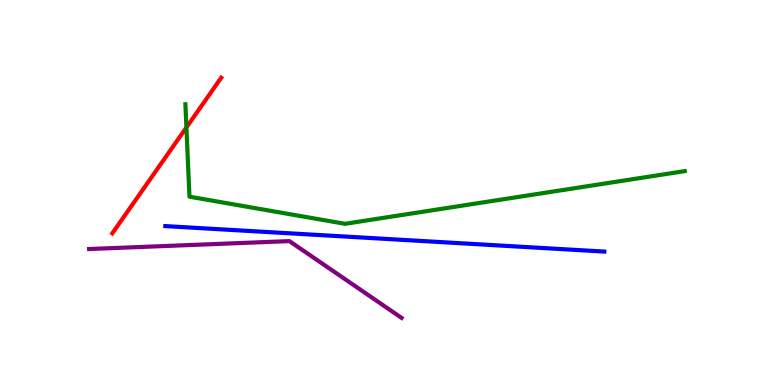[{'lines': ['blue', 'red'], 'intersections': []}, {'lines': ['green', 'red'], 'intersections': [{'x': 2.41, 'y': 6.69}]}, {'lines': ['purple', 'red'], 'intersections': []}, {'lines': ['blue', 'green'], 'intersections': []}, {'lines': ['blue', 'purple'], 'intersections': []}, {'lines': ['green', 'purple'], 'intersections': []}]